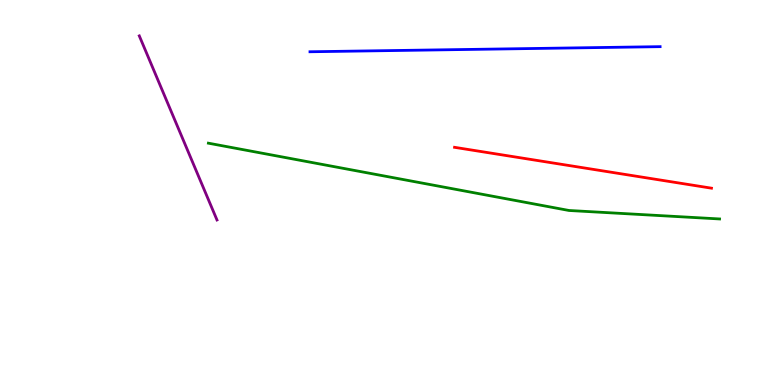[{'lines': ['blue', 'red'], 'intersections': []}, {'lines': ['green', 'red'], 'intersections': []}, {'lines': ['purple', 'red'], 'intersections': []}, {'lines': ['blue', 'green'], 'intersections': []}, {'lines': ['blue', 'purple'], 'intersections': []}, {'lines': ['green', 'purple'], 'intersections': []}]